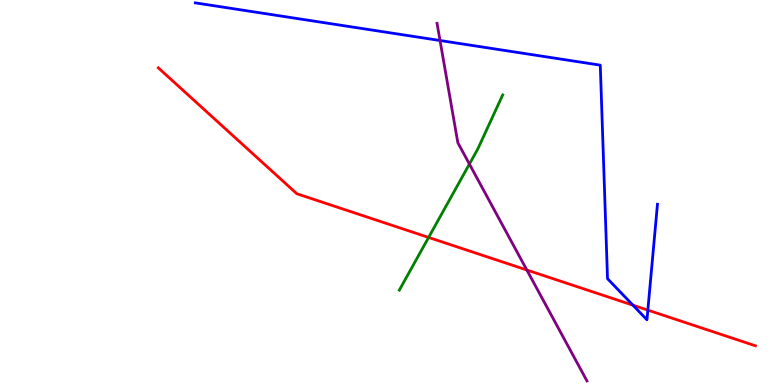[{'lines': ['blue', 'red'], 'intersections': [{'x': 8.17, 'y': 2.07}, {'x': 8.36, 'y': 1.95}]}, {'lines': ['green', 'red'], 'intersections': [{'x': 5.53, 'y': 3.83}]}, {'lines': ['purple', 'red'], 'intersections': [{'x': 6.8, 'y': 2.99}]}, {'lines': ['blue', 'green'], 'intersections': []}, {'lines': ['blue', 'purple'], 'intersections': [{'x': 5.68, 'y': 8.95}]}, {'lines': ['green', 'purple'], 'intersections': [{'x': 6.06, 'y': 5.74}]}]